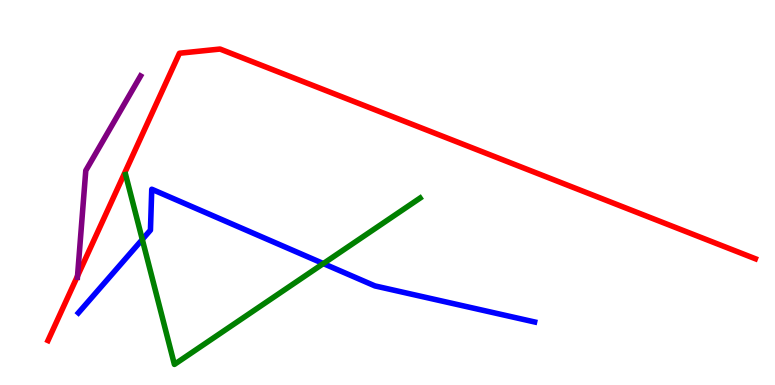[{'lines': ['blue', 'red'], 'intersections': []}, {'lines': ['green', 'red'], 'intersections': []}, {'lines': ['purple', 'red'], 'intersections': [{'x': 1.0, 'y': 2.83}]}, {'lines': ['blue', 'green'], 'intersections': [{'x': 1.84, 'y': 3.78}, {'x': 4.17, 'y': 3.15}]}, {'lines': ['blue', 'purple'], 'intersections': []}, {'lines': ['green', 'purple'], 'intersections': []}]